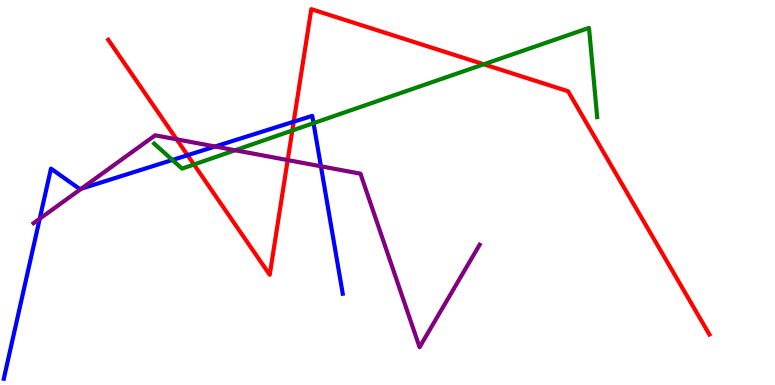[{'lines': ['blue', 'red'], 'intersections': [{'x': 2.42, 'y': 5.97}, {'x': 3.79, 'y': 6.84}]}, {'lines': ['green', 'red'], 'intersections': [{'x': 2.5, 'y': 5.73}, {'x': 3.77, 'y': 6.61}, {'x': 6.24, 'y': 8.33}]}, {'lines': ['purple', 'red'], 'intersections': [{'x': 2.28, 'y': 6.38}, {'x': 3.71, 'y': 5.84}]}, {'lines': ['blue', 'green'], 'intersections': [{'x': 2.22, 'y': 5.84}, {'x': 4.05, 'y': 6.8}]}, {'lines': ['blue', 'purple'], 'intersections': [{'x': 0.513, 'y': 4.32}, {'x': 1.05, 'y': 5.1}, {'x': 2.78, 'y': 6.19}, {'x': 4.14, 'y': 5.68}]}, {'lines': ['green', 'purple'], 'intersections': [{'x': 3.03, 'y': 6.1}]}]